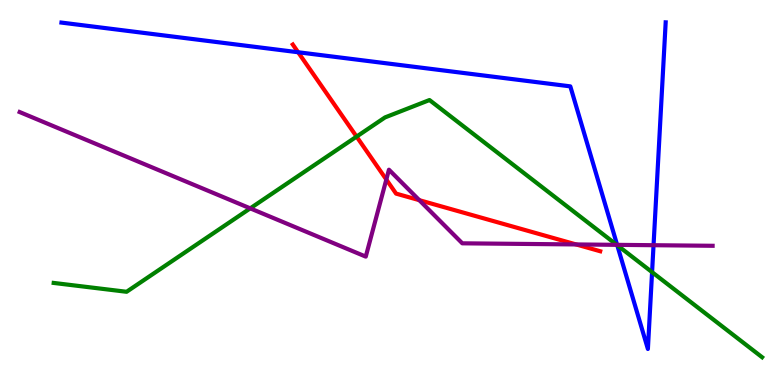[{'lines': ['blue', 'red'], 'intersections': [{'x': 3.85, 'y': 8.64}]}, {'lines': ['green', 'red'], 'intersections': [{'x': 4.6, 'y': 6.45}]}, {'lines': ['purple', 'red'], 'intersections': [{'x': 4.98, 'y': 5.34}, {'x': 5.41, 'y': 4.8}, {'x': 7.43, 'y': 3.65}]}, {'lines': ['blue', 'green'], 'intersections': [{'x': 7.96, 'y': 3.63}, {'x': 8.41, 'y': 2.93}]}, {'lines': ['blue', 'purple'], 'intersections': [{'x': 7.96, 'y': 3.64}, {'x': 8.43, 'y': 3.63}]}, {'lines': ['green', 'purple'], 'intersections': [{'x': 3.23, 'y': 4.59}, {'x': 7.96, 'y': 3.64}]}]